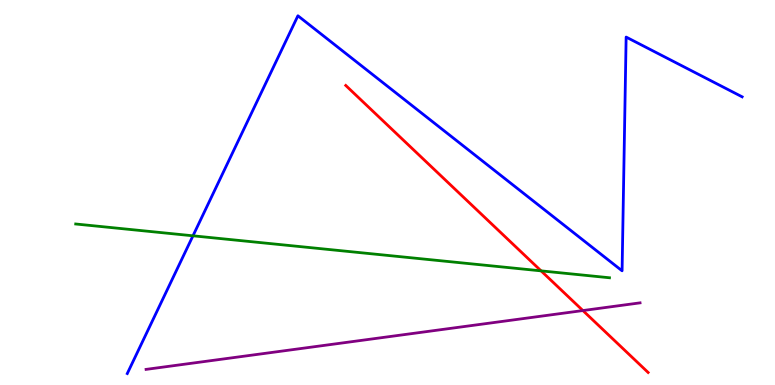[{'lines': ['blue', 'red'], 'intersections': []}, {'lines': ['green', 'red'], 'intersections': [{'x': 6.98, 'y': 2.96}]}, {'lines': ['purple', 'red'], 'intersections': [{'x': 7.52, 'y': 1.93}]}, {'lines': ['blue', 'green'], 'intersections': [{'x': 2.49, 'y': 3.88}]}, {'lines': ['blue', 'purple'], 'intersections': []}, {'lines': ['green', 'purple'], 'intersections': []}]